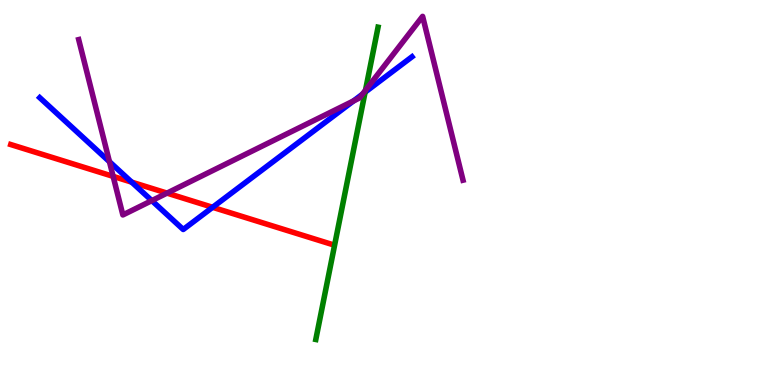[{'lines': ['blue', 'red'], 'intersections': [{'x': 1.7, 'y': 5.27}, {'x': 2.74, 'y': 4.62}]}, {'lines': ['green', 'red'], 'intersections': []}, {'lines': ['purple', 'red'], 'intersections': [{'x': 1.46, 'y': 5.42}, {'x': 2.15, 'y': 4.98}]}, {'lines': ['blue', 'green'], 'intersections': [{'x': 4.71, 'y': 7.61}]}, {'lines': ['blue', 'purple'], 'intersections': [{'x': 1.41, 'y': 5.8}, {'x': 1.96, 'y': 4.79}, {'x': 4.56, 'y': 7.38}, {'x': 4.68, 'y': 7.55}]}, {'lines': ['green', 'purple'], 'intersections': [{'x': 4.72, 'y': 7.66}]}]